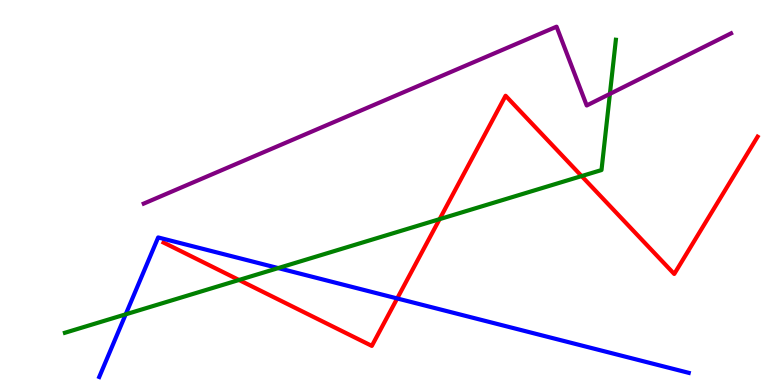[{'lines': ['blue', 'red'], 'intersections': [{'x': 5.13, 'y': 2.25}]}, {'lines': ['green', 'red'], 'intersections': [{'x': 3.08, 'y': 2.73}, {'x': 5.67, 'y': 4.31}, {'x': 7.5, 'y': 5.43}]}, {'lines': ['purple', 'red'], 'intersections': []}, {'lines': ['blue', 'green'], 'intersections': [{'x': 1.62, 'y': 1.84}, {'x': 3.59, 'y': 3.04}]}, {'lines': ['blue', 'purple'], 'intersections': []}, {'lines': ['green', 'purple'], 'intersections': [{'x': 7.87, 'y': 7.56}]}]